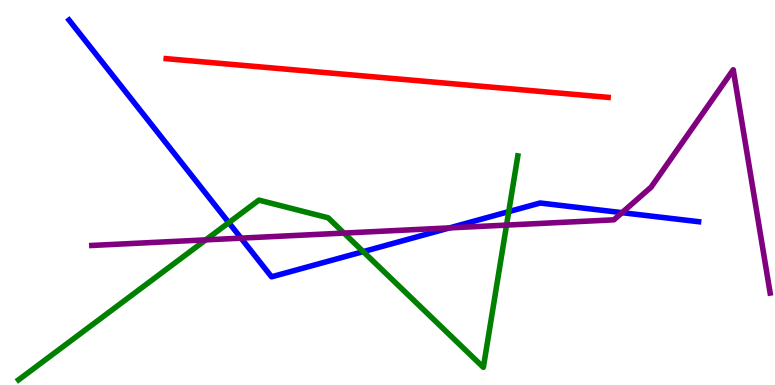[{'lines': ['blue', 'red'], 'intersections': []}, {'lines': ['green', 'red'], 'intersections': []}, {'lines': ['purple', 'red'], 'intersections': []}, {'lines': ['blue', 'green'], 'intersections': [{'x': 2.95, 'y': 4.22}, {'x': 4.69, 'y': 3.46}, {'x': 6.56, 'y': 4.5}]}, {'lines': ['blue', 'purple'], 'intersections': [{'x': 3.11, 'y': 3.81}, {'x': 5.8, 'y': 4.08}, {'x': 8.03, 'y': 4.48}]}, {'lines': ['green', 'purple'], 'intersections': [{'x': 2.66, 'y': 3.77}, {'x': 4.44, 'y': 3.95}, {'x': 6.54, 'y': 4.15}]}]